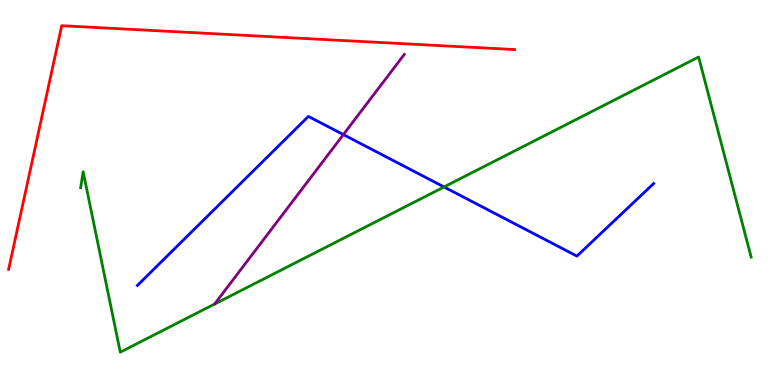[{'lines': ['blue', 'red'], 'intersections': []}, {'lines': ['green', 'red'], 'intersections': []}, {'lines': ['purple', 'red'], 'intersections': []}, {'lines': ['blue', 'green'], 'intersections': [{'x': 5.73, 'y': 5.14}]}, {'lines': ['blue', 'purple'], 'intersections': [{'x': 4.43, 'y': 6.5}]}, {'lines': ['green', 'purple'], 'intersections': [{'x': 2.77, 'y': 2.1}]}]